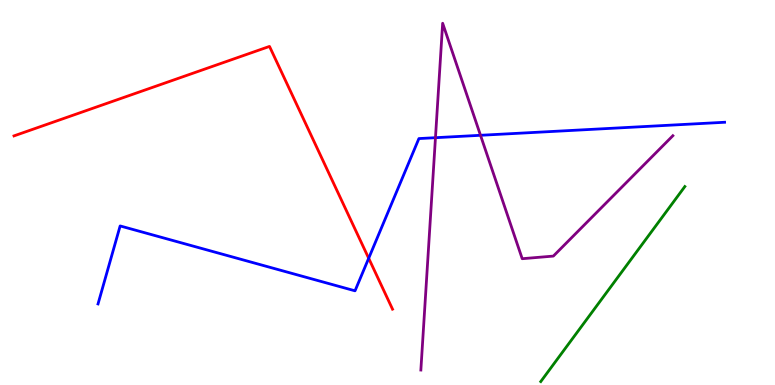[{'lines': ['blue', 'red'], 'intersections': [{'x': 4.76, 'y': 3.29}]}, {'lines': ['green', 'red'], 'intersections': []}, {'lines': ['purple', 'red'], 'intersections': []}, {'lines': ['blue', 'green'], 'intersections': []}, {'lines': ['blue', 'purple'], 'intersections': [{'x': 5.62, 'y': 6.42}, {'x': 6.2, 'y': 6.49}]}, {'lines': ['green', 'purple'], 'intersections': []}]